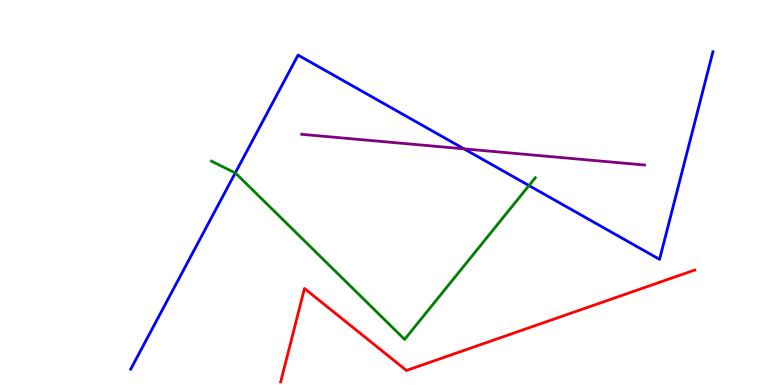[{'lines': ['blue', 'red'], 'intersections': []}, {'lines': ['green', 'red'], 'intersections': []}, {'lines': ['purple', 'red'], 'intersections': []}, {'lines': ['blue', 'green'], 'intersections': [{'x': 3.04, 'y': 5.51}, {'x': 6.83, 'y': 5.18}]}, {'lines': ['blue', 'purple'], 'intersections': [{'x': 5.99, 'y': 6.13}]}, {'lines': ['green', 'purple'], 'intersections': []}]